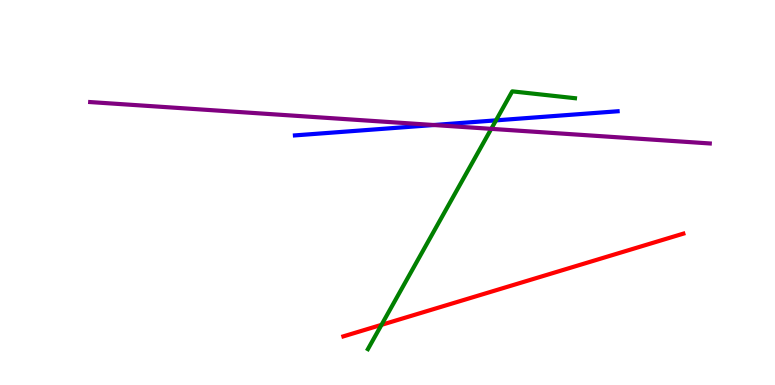[{'lines': ['blue', 'red'], 'intersections': []}, {'lines': ['green', 'red'], 'intersections': [{'x': 4.92, 'y': 1.56}]}, {'lines': ['purple', 'red'], 'intersections': []}, {'lines': ['blue', 'green'], 'intersections': [{'x': 6.4, 'y': 6.87}]}, {'lines': ['blue', 'purple'], 'intersections': [{'x': 5.6, 'y': 6.75}]}, {'lines': ['green', 'purple'], 'intersections': [{'x': 6.34, 'y': 6.65}]}]